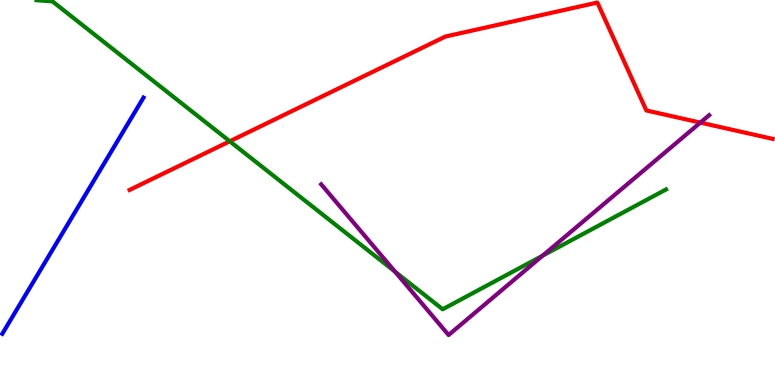[{'lines': ['blue', 'red'], 'intersections': []}, {'lines': ['green', 'red'], 'intersections': [{'x': 2.96, 'y': 6.33}]}, {'lines': ['purple', 'red'], 'intersections': [{'x': 9.04, 'y': 6.82}]}, {'lines': ['blue', 'green'], 'intersections': []}, {'lines': ['blue', 'purple'], 'intersections': []}, {'lines': ['green', 'purple'], 'intersections': [{'x': 5.1, 'y': 2.94}, {'x': 7.0, 'y': 3.36}]}]